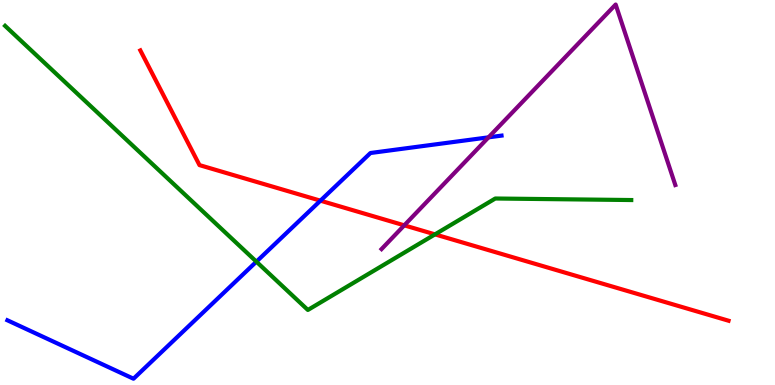[{'lines': ['blue', 'red'], 'intersections': [{'x': 4.13, 'y': 4.79}]}, {'lines': ['green', 'red'], 'intersections': [{'x': 5.61, 'y': 3.91}]}, {'lines': ['purple', 'red'], 'intersections': [{'x': 5.22, 'y': 4.15}]}, {'lines': ['blue', 'green'], 'intersections': [{'x': 3.31, 'y': 3.2}]}, {'lines': ['blue', 'purple'], 'intersections': [{'x': 6.3, 'y': 6.43}]}, {'lines': ['green', 'purple'], 'intersections': []}]